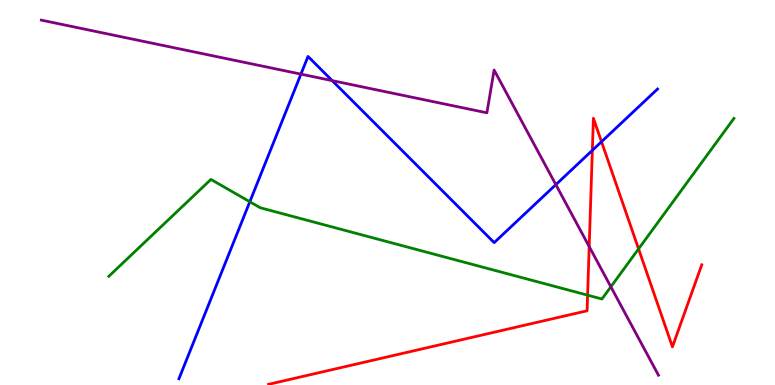[{'lines': ['blue', 'red'], 'intersections': [{'x': 7.64, 'y': 6.1}, {'x': 7.76, 'y': 6.32}]}, {'lines': ['green', 'red'], 'intersections': [{'x': 7.58, 'y': 2.33}, {'x': 8.24, 'y': 3.54}]}, {'lines': ['purple', 'red'], 'intersections': [{'x': 7.6, 'y': 3.6}]}, {'lines': ['blue', 'green'], 'intersections': [{'x': 3.22, 'y': 4.76}]}, {'lines': ['blue', 'purple'], 'intersections': [{'x': 3.88, 'y': 8.07}, {'x': 4.29, 'y': 7.91}, {'x': 7.17, 'y': 5.2}]}, {'lines': ['green', 'purple'], 'intersections': [{'x': 7.88, 'y': 2.55}]}]